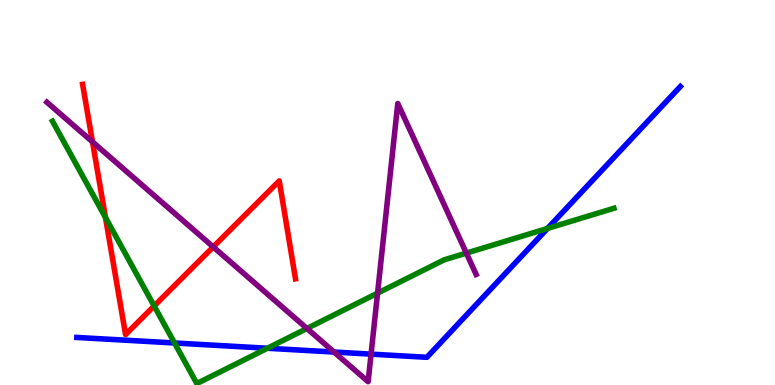[{'lines': ['blue', 'red'], 'intersections': []}, {'lines': ['green', 'red'], 'intersections': [{'x': 1.36, 'y': 4.35}, {'x': 1.99, 'y': 2.05}]}, {'lines': ['purple', 'red'], 'intersections': [{'x': 1.19, 'y': 6.31}, {'x': 2.75, 'y': 3.59}]}, {'lines': ['blue', 'green'], 'intersections': [{'x': 2.25, 'y': 1.09}, {'x': 3.45, 'y': 0.954}, {'x': 7.06, 'y': 4.07}]}, {'lines': ['blue', 'purple'], 'intersections': [{'x': 4.31, 'y': 0.856}, {'x': 4.79, 'y': 0.802}]}, {'lines': ['green', 'purple'], 'intersections': [{'x': 3.96, 'y': 1.47}, {'x': 4.87, 'y': 2.39}, {'x': 6.02, 'y': 3.43}]}]